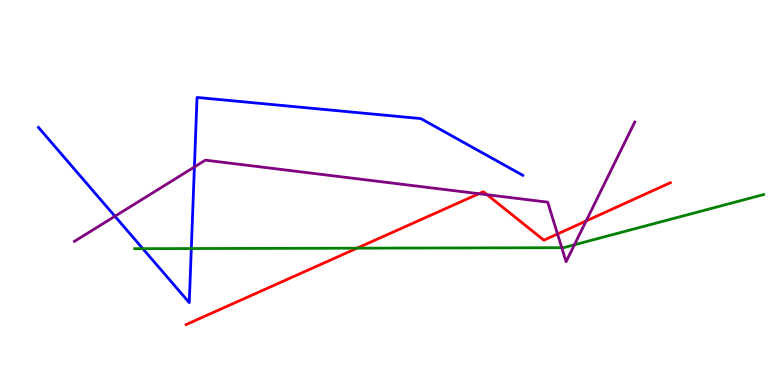[{'lines': ['blue', 'red'], 'intersections': []}, {'lines': ['green', 'red'], 'intersections': [{'x': 4.61, 'y': 3.55}]}, {'lines': ['purple', 'red'], 'intersections': [{'x': 6.18, 'y': 4.97}, {'x': 6.28, 'y': 4.94}, {'x': 7.19, 'y': 3.92}, {'x': 7.56, 'y': 4.26}]}, {'lines': ['blue', 'green'], 'intersections': [{'x': 1.84, 'y': 3.54}, {'x': 2.47, 'y': 3.54}]}, {'lines': ['blue', 'purple'], 'intersections': [{'x': 1.48, 'y': 4.38}, {'x': 2.51, 'y': 5.66}]}, {'lines': ['green', 'purple'], 'intersections': [{'x': 7.25, 'y': 3.57}, {'x': 7.41, 'y': 3.64}]}]